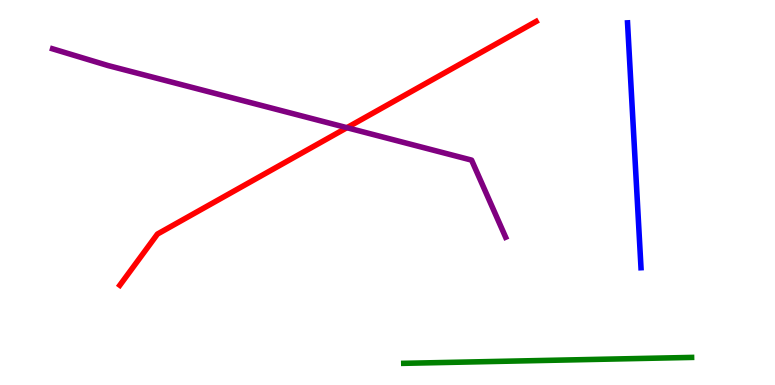[{'lines': ['blue', 'red'], 'intersections': []}, {'lines': ['green', 'red'], 'intersections': []}, {'lines': ['purple', 'red'], 'intersections': [{'x': 4.48, 'y': 6.68}]}, {'lines': ['blue', 'green'], 'intersections': []}, {'lines': ['blue', 'purple'], 'intersections': []}, {'lines': ['green', 'purple'], 'intersections': []}]